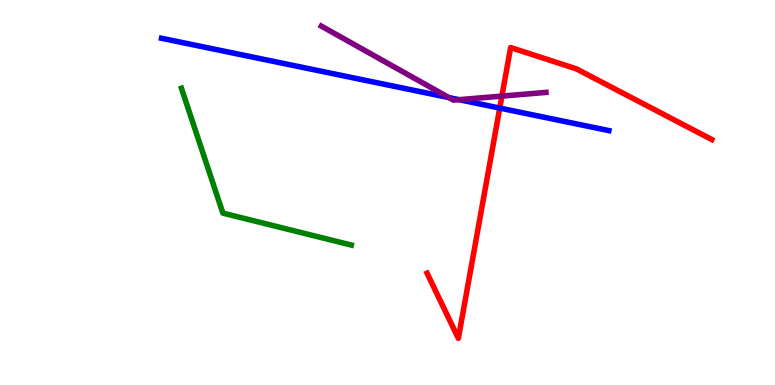[{'lines': ['blue', 'red'], 'intersections': [{'x': 6.45, 'y': 7.19}]}, {'lines': ['green', 'red'], 'intersections': []}, {'lines': ['purple', 'red'], 'intersections': [{'x': 6.48, 'y': 7.5}]}, {'lines': ['blue', 'green'], 'intersections': []}, {'lines': ['blue', 'purple'], 'intersections': [{'x': 5.79, 'y': 7.47}, {'x': 5.92, 'y': 7.41}]}, {'lines': ['green', 'purple'], 'intersections': []}]